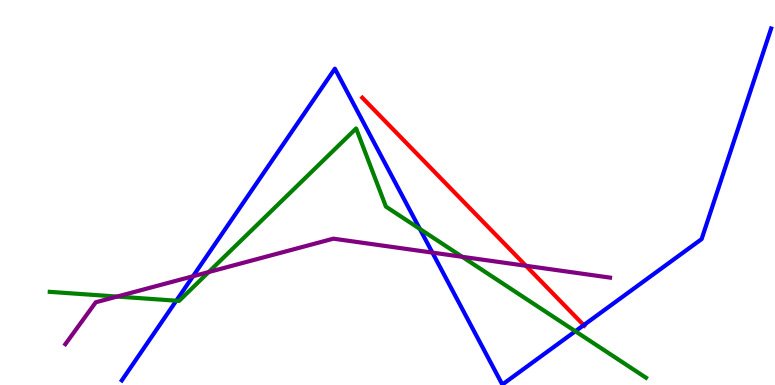[{'lines': ['blue', 'red'], 'intersections': [{'x': 7.53, 'y': 1.56}]}, {'lines': ['green', 'red'], 'intersections': []}, {'lines': ['purple', 'red'], 'intersections': [{'x': 6.79, 'y': 3.1}]}, {'lines': ['blue', 'green'], 'intersections': [{'x': 2.27, 'y': 2.19}, {'x': 5.42, 'y': 4.05}, {'x': 7.42, 'y': 1.4}]}, {'lines': ['blue', 'purple'], 'intersections': [{'x': 2.49, 'y': 2.82}, {'x': 5.58, 'y': 3.44}]}, {'lines': ['green', 'purple'], 'intersections': [{'x': 1.51, 'y': 2.3}, {'x': 2.69, 'y': 2.93}, {'x': 5.96, 'y': 3.33}]}]